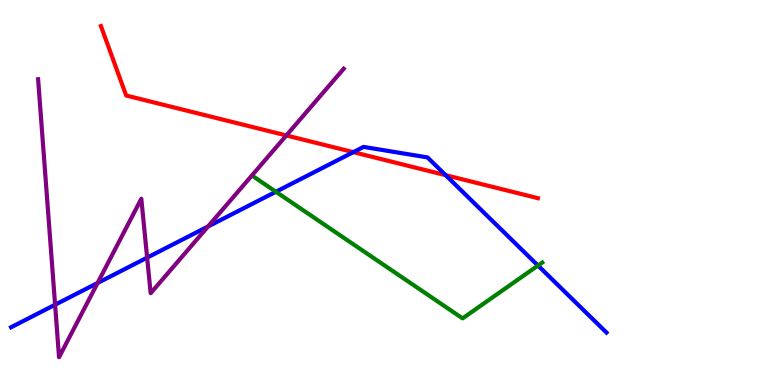[{'lines': ['blue', 'red'], 'intersections': [{'x': 4.56, 'y': 6.05}, {'x': 5.75, 'y': 5.45}]}, {'lines': ['green', 'red'], 'intersections': []}, {'lines': ['purple', 'red'], 'intersections': [{'x': 3.69, 'y': 6.48}]}, {'lines': ['blue', 'green'], 'intersections': [{'x': 3.56, 'y': 5.02}, {'x': 6.94, 'y': 3.1}]}, {'lines': ['blue', 'purple'], 'intersections': [{'x': 0.711, 'y': 2.08}, {'x': 1.26, 'y': 2.65}, {'x': 1.9, 'y': 3.31}, {'x': 2.68, 'y': 4.12}]}, {'lines': ['green', 'purple'], 'intersections': []}]